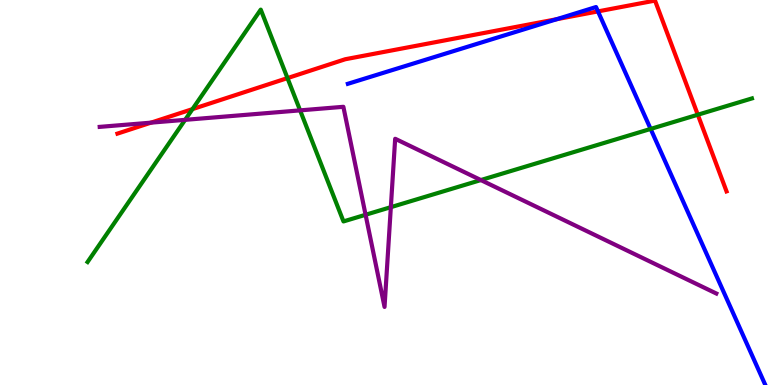[{'lines': ['blue', 'red'], 'intersections': [{'x': 7.18, 'y': 9.5}, {'x': 7.72, 'y': 9.7}]}, {'lines': ['green', 'red'], 'intersections': [{'x': 2.48, 'y': 7.17}, {'x': 3.71, 'y': 7.97}, {'x': 9.0, 'y': 7.02}]}, {'lines': ['purple', 'red'], 'intersections': [{'x': 1.95, 'y': 6.81}]}, {'lines': ['blue', 'green'], 'intersections': [{'x': 8.4, 'y': 6.65}]}, {'lines': ['blue', 'purple'], 'intersections': []}, {'lines': ['green', 'purple'], 'intersections': [{'x': 2.39, 'y': 6.89}, {'x': 3.87, 'y': 7.13}, {'x': 4.72, 'y': 4.42}, {'x': 5.04, 'y': 4.62}, {'x': 6.2, 'y': 5.32}]}]